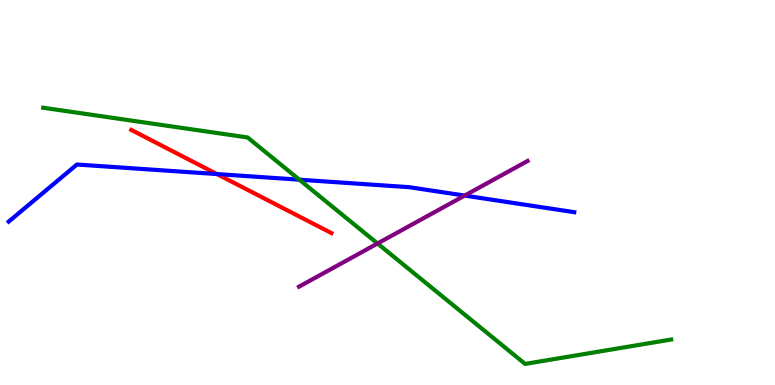[{'lines': ['blue', 'red'], 'intersections': [{'x': 2.8, 'y': 5.48}]}, {'lines': ['green', 'red'], 'intersections': []}, {'lines': ['purple', 'red'], 'intersections': []}, {'lines': ['blue', 'green'], 'intersections': [{'x': 3.86, 'y': 5.33}]}, {'lines': ['blue', 'purple'], 'intersections': [{'x': 6.0, 'y': 4.92}]}, {'lines': ['green', 'purple'], 'intersections': [{'x': 4.87, 'y': 3.68}]}]